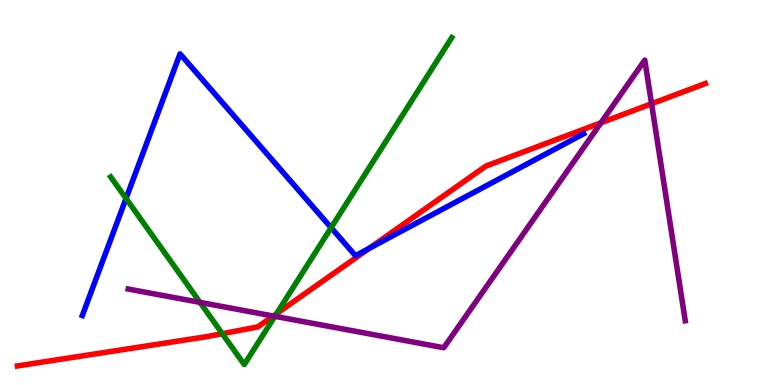[{'lines': ['blue', 'red'], 'intersections': [{'x': 4.76, 'y': 3.55}]}, {'lines': ['green', 'red'], 'intersections': [{'x': 2.87, 'y': 1.33}, {'x': 3.57, 'y': 1.85}]}, {'lines': ['purple', 'red'], 'intersections': [{'x': 3.53, 'y': 1.79}, {'x': 7.75, 'y': 6.81}, {'x': 8.41, 'y': 7.3}]}, {'lines': ['blue', 'green'], 'intersections': [{'x': 1.63, 'y': 4.84}, {'x': 4.27, 'y': 4.09}]}, {'lines': ['blue', 'purple'], 'intersections': []}, {'lines': ['green', 'purple'], 'intersections': [{'x': 2.58, 'y': 2.15}, {'x': 3.55, 'y': 1.78}]}]